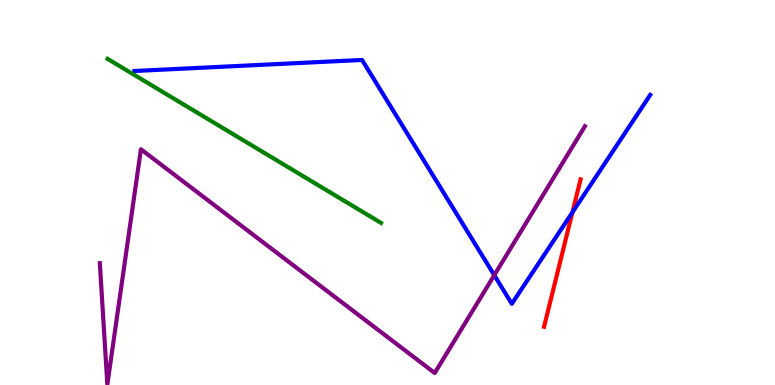[{'lines': ['blue', 'red'], 'intersections': [{'x': 7.39, 'y': 4.48}]}, {'lines': ['green', 'red'], 'intersections': []}, {'lines': ['purple', 'red'], 'intersections': []}, {'lines': ['blue', 'green'], 'intersections': []}, {'lines': ['blue', 'purple'], 'intersections': [{'x': 6.38, 'y': 2.85}]}, {'lines': ['green', 'purple'], 'intersections': []}]